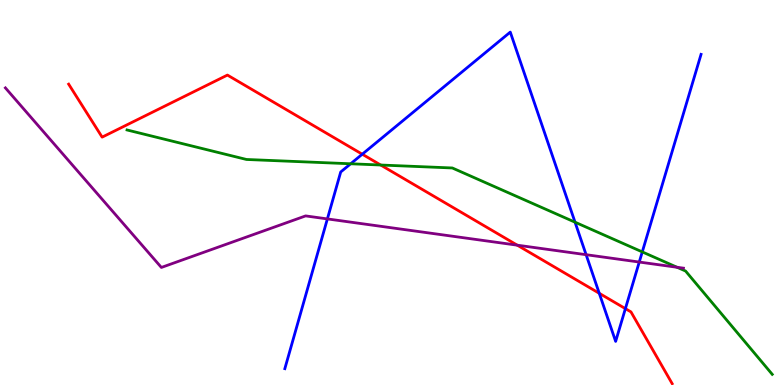[{'lines': ['blue', 'red'], 'intersections': [{'x': 4.67, 'y': 5.99}, {'x': 7.73, 'y': 2.38}, {'x': 8.07, 'y': 1.98}]}, {'lines': ['green', 'red'], 'intersections': [{'x': 4.91, 'y': 5.71}]}, {'lines': ['purple', 'red'], 'intersections': [{'x': 6.67, 'y': 3.63}]}, {'lines': ['blue', 'green'], 'intersections': [{'x': 4.52, 'y': 5.75}, {'x': 7.42, 'y': 4.23}, {'x': 8.29, 'y': 3.46}]}, {'lines': ['blue', 'purple'], 'intersections': [{'x': 4.22, 'y': 4.31}, {'x': 7.56, 'y': 3.38}, {'x': 8.25, 'y': 3.19}]}, {'lines': ['green', 'purple'], 'intersections': [{'x': 8.74, 'y': 3.06}]}]